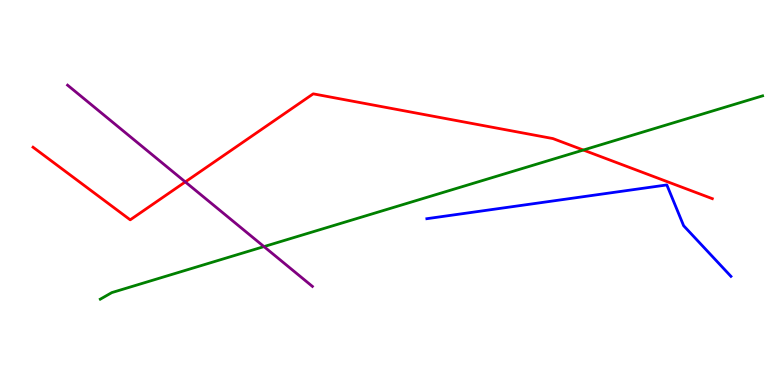[{'lines': ['blue', 'red'], 'intersections': []}, {'lines': ['green', 'red'], 'intersections': [{'x': 7.53, 'y': 6.1}]}, {'lines': ['purple', 'red'], 'intersections': [{'x': 2.39, 'y': 5.27}]}, {'lines': ['blue', 'green'], 'intersections': []}, {'lines': ['blue', 'purple'], 'intersections': []}, {'lines': ['green', 'purple'], 'intersections': [{'x': 3.41, 'y': 3.59}]}]